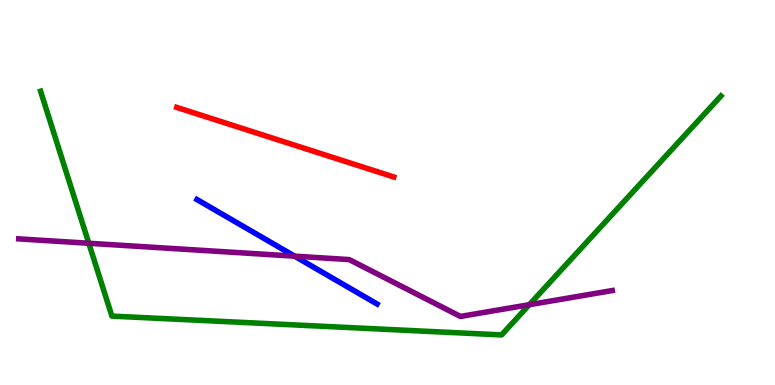[{'lines': ['blue', 'red'], 'intersections': []}, {'lines': ['green', 'red'], 'intersections': []}, {'lines': ['purple', 'red'], 'intersections': []}, {'lines': ['blue', 'green'], 'intersections': []}, {'lines': ['blue', 'purple'], 'intersections': [{'x': 3.8, 'y': 3.35}]}, {'lines': ['green', 'purple'], 'intersections': [{'x': 1.15, 'y': 3.68}, {'x': 6.83, 'y': 2.09}]}]